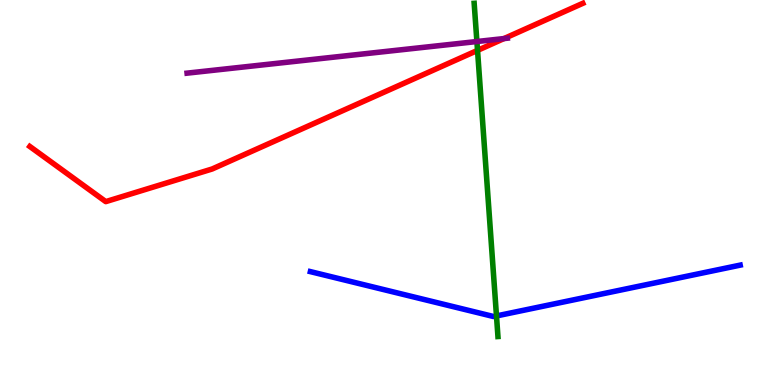[{'lines': ['blue', 'red'], 'intersections': []}, {'lines': ['green', 'red'], 'intersections': [{'x': 6.16, 'y': 8.69}]}, {'lines': ['purple', 'red'], 'intersections': [{'x': 6.5, 'y': 9.0}]}, {'lines': ['blue', 'green'], 'intersections': [{'x': 6.41, 'y': 1.79}]}, {'lines': ['blue', 'purple'], 'intersections': []}, {'lines': ['green', 'purple'], 'intersections': [{'x': 6.15, 'y': 8.92}]}]